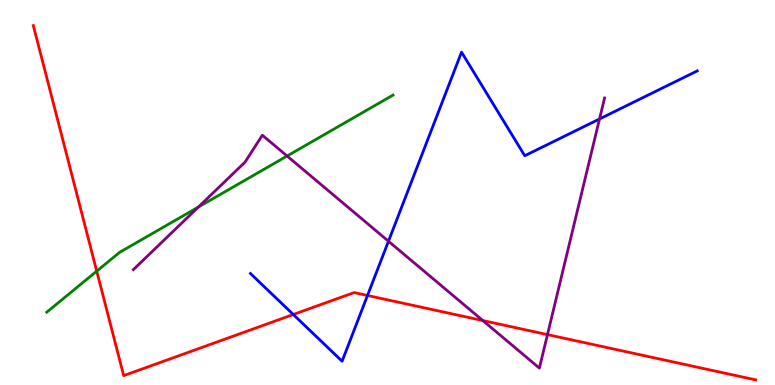[{'lines': ['blue', 'red'], 'intersections': [{'x': 3.78, 'y': 1.83}, {'x': 4.74, 'y': 2.33}]}, {'lines': ['green', 'red'], 'intersections': [{'x': 1.25, 'y': 2.96}]}, {'lines': ['purple', 'red'], 'intersections': [{'x': 6.23, 'y': 1.67}, {'x': 7.06, 'y': 1.31}]}, {'lines': ['blue', 'green'], 'intersections': []}, {'lines': ['blue', 'purple'], 'intersections': [{'x': 5.01, 'y': 3.73}, {'x': 7.74, 'y': 6.91}]}, {'lines': ['green', 'purple'], 'intersections': [{'x': 2.56, 'y': 4.62}, {'x': 3.7, 'y': 5.95}]}]